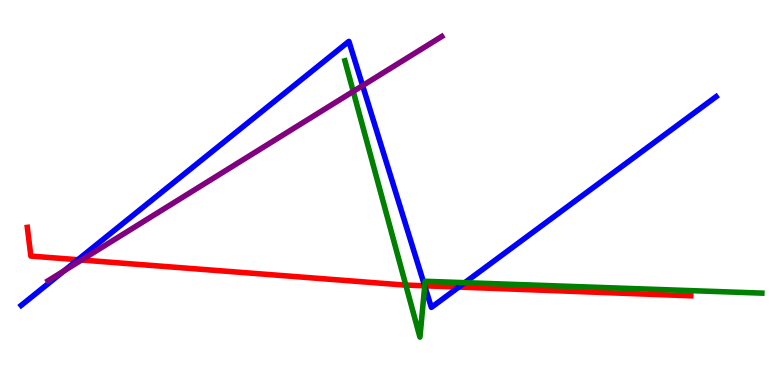[{'lines': ['blue', 'red'], 'intersections': [{'x': 1.0, 'y': 3.25}, {'x': 5.48, 'y': 2.58}, {'x': 5.92, 'y': 2.54}]}, {'lines': ['green', 'red'], 'intersections': [{'x': 5.24, 'y': 2.6}, {'x': 5.48, 'y': 2.58}]}, {'lines': ['purple', 'red'], 'intersections': [{'x': 1.05, 'y': 3.25}]}, {'lines': ['blue', 'green'], 'intersections': [{'x': 5.48, 'y': 2.57}, {'x': 6.0, 'y': 2.66}]}, {'lines': ['blue', 'purple'], 'intersections': [{'x': 0.828, 'y': 2.97}, {'x': 4.68, 'y': 7.78}]}, {'lines': ['green', 'purple'], 'intersections': [{'x': 4.56, 'y': 7.63}]}]